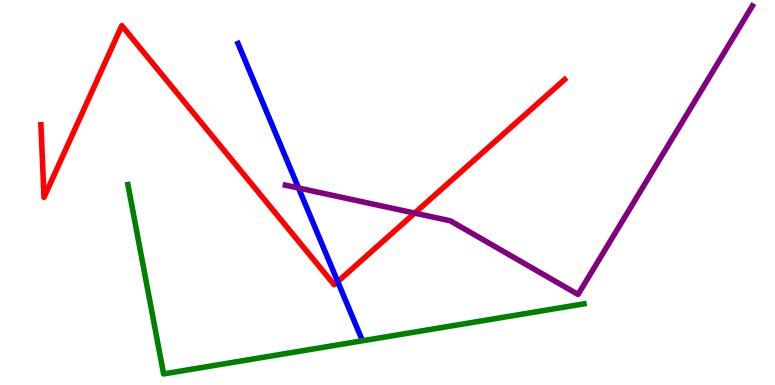[{'lines': ['blue', 'red'], 'intersections': [{'x': 4.36, 'y': 2.68}]}, {'lines': ['green', 'red'], 'intersections': []}, {'lines': ['purple', 'red'], 'intersections': [{'x': 5.35, 'y': 4.46}]}, {'lines': ['blue', 'green'], 'intersections': []}, {'lines': ['blue', 'purple'], 'intersections': [{'x': 3.85, 'y': 5.12}]}, {'lines': ['green', 'purple'], 'intersections': []}]